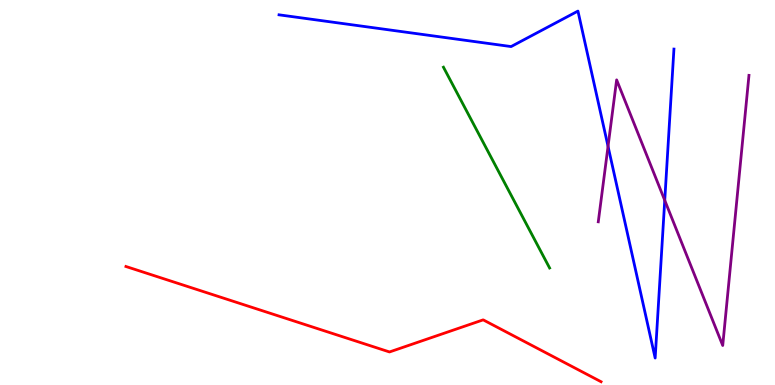[{'lines': ['blue', 'red'], 'intersections': []}, {'lines': ['green', 'red'], 'intersections': []}, {'lines': ['purple', 'red'], 'intersections': []}, {'lines': ['blue', 'green'], 'intersections': []}, {'lines': ['blue', 'purple'], 'intersections': [{'x': 7.85, 'y': 6.2}, {'x': 8.58, 'y': 4.8}]}, {'lines': ['green', 'purple'], 'intersections': []}]